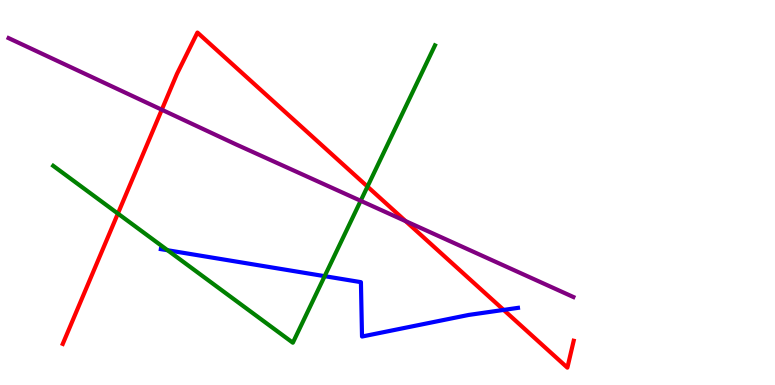[{'lines': ['blue', 'red'], 'intersections': [{'x': 6.5, 'y': 1.95}]}, {'lines': ['green', 'red'], 'intersections': [{'x': 1.52, 'y': 4.45}, {'x': 4.74, 'y': 5.15}]}, {'lines': ['purple', 'red'], 'intersections': [{'x': 2.09, 'y': 7.15}, {'x': 5.23, 'y': 4.26}]}, {'lines': ['blue', 'green'], 'intersections': [{'x': 2.16, 'y': 3.5}, {'x': 4.19, 'y': 2.83}]}, {'lines': ['blue', 'purple'], 'intersections': []}, {'lines': ['green', 'purple'], 'intersections': [{'x': 4.65, 'y': 4.78}]}]